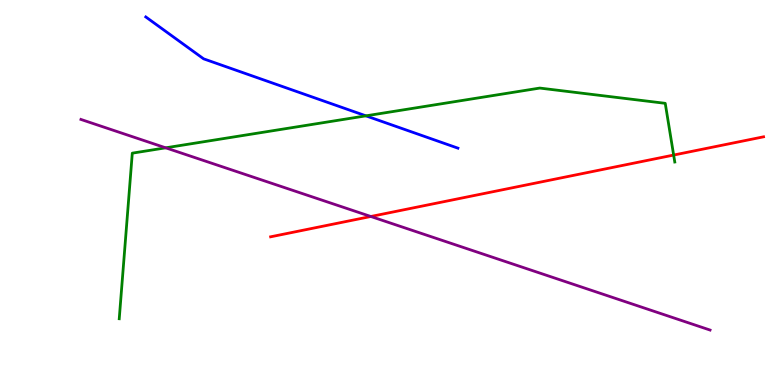[{'lines': ['blue', 'red'], 'intersections': []}, {'lines': ['green', 'red'], 'intersections': [{'x': 8.69, 'y': 5.97}]}, {'lines': ['purple', 'red'], 'intersections': [{'x': 4.78, 'y': 4.38}]}, {'lines': ['blue', 'green'], 'intersections': [{'x': 4.72, 'y': 6.99}]}, {'lines': ['blue', 'purple'], 'intersections': []}, {'lines': ['green', 'purple'], 'intersections': [{'x': 2.14, 'y': 6.16}]}]